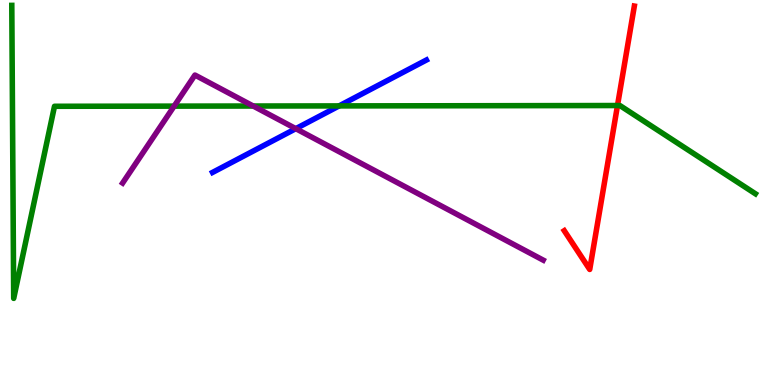[{'lines': ['blue', 'red'], 'intersections': []}, {'lines': ['green', 'red'], 'intersections': [{'x': 7.97, 'y': 7.26}]}, {'lines': ['purple', 'red'], 'intersections': []}, {'lines': ['blue', 'green'], 'intersections': [{'x': 4.38, 'y': 7.25}]}, {'lines': ['blue', 'purple'], 'intersections': [{'x': 3.82, 'y': 6.66}]}, {'lines': ['green', 'purple'], 'intersections': [{'x': 2.25, 'y': 7.24}, {'x': 3.27, 'y': 7.25}]}]